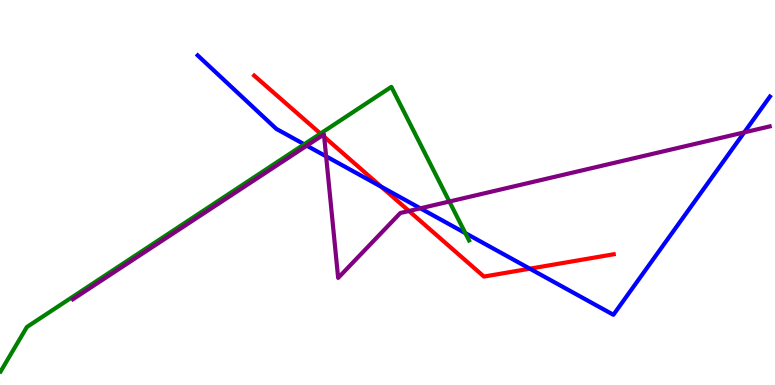[{'lines': ['blue', 'red'], 'intersections': [{'x': 4.92, 'y': 5.15}, {'x': 6.84, 'y': 3.02}]}, {'lines': ['green', 'red'], 'intersections': [{'x': 4.14, 'y': 6.53}]}, {'lines': ['purple', 'red'], 'intersections': [{'x': 4.16, 'y': 6.48}, {'x': 4.18, 'y': 6.45}, {'x': 5.28, 'y': 4.52}]}, {'lines': ['blue', 'green'], 'intersections': [{'x': 3.93, 'y': 6.25}, {'x': 6.0, 'y': 3.94}]}, {'lines': ['blue', 'purple'], 'intersections': [{'x': 3.96, 'y': 6.22}, {'x': 4.21, 'y': 5.94}, {'x': 5.42, 'y': 4.59}, {'x': 9.6, 'y': 6.56}]}, {'lines': ['green', 'purple'], 'intersections': [{'x': 5.8, 'y': 4.77}]}]